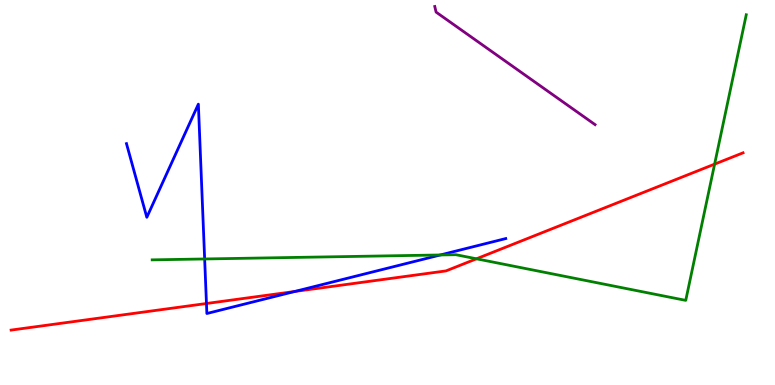[{'lines': ['blue', 'red'], 'intersections': [{'x': 2.66, 'y': 2.12}, {'x': 3.8, 'y': 2.43}]}, {'lines': ['green', 'red'], 'intersections': [{'x': 6.15, 'y': 3.28}, {'x': 9.22, 'y': 5.74}]}, {'lines': ['purple', 'red'], 'intersections': []}, {'lines': ['blue', 'green'], 'intersections': [{'x': 2.64, 'y': 3.27}, {'x': 5.68, 'y': 3.38}]}, {'lines': ['blue', 'purple'], 'intersections': []}, {'lines': ['green', 'purple'], 'intersections': []}]